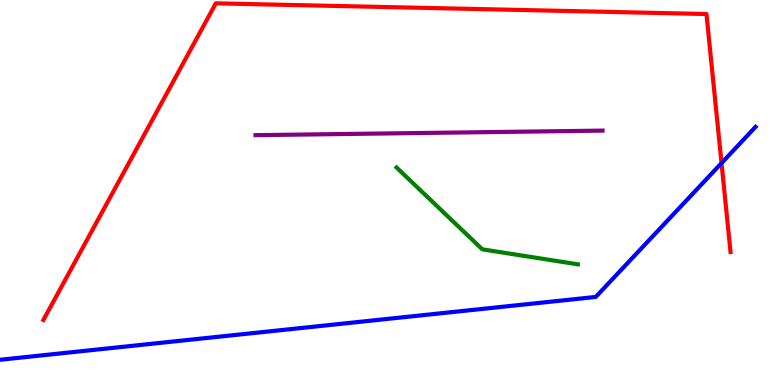[{'lines': ['blue', 'red'], 'intersections': [{'x': 9.31, 'y': 5.76}]}, {'lines': ['green', 'red'], 'intersections': []}, {'lines': ['purple', 'red'], 'intersections': []}, {'lines': ['blue', 'green'], 'intersections': []}, {'lines': ['blue', 'purple'], 'intersections': []}, {'lines': ['green', 'purple'], 'intersections': []}]